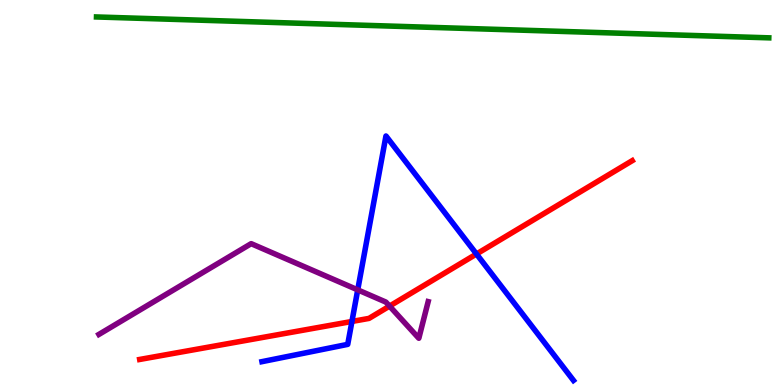[{'lines': ['blue', 'red'], 'intersections': [{'x': 4.54, 'y': 1.65}, {'x': 6.15, 'y': 3.4}]}, {'lines': ['green', 'red'], 'intersections': []}, {'lines': ['purple', 'red'], 'intersections': [{'x': 5.03, 'y': 2.05}]}, {'lines': ['blue', 'green'], 'intersections': []}, {'lines': ['blue', 'purple'], 'intersections': [{'x': 4.62, 'y': 2.47}]}, {'lines': ['green', 'purple'], 'intersections': []}]